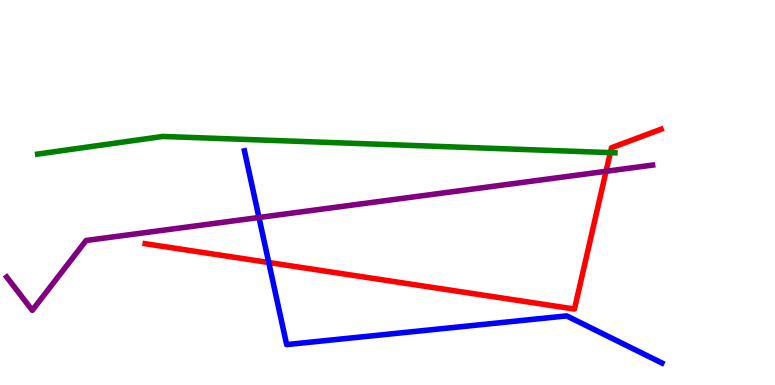[{'lines': ['blue', 'red'], 'intersections': [{'x': 3.47, 'y': 3.18}]}, {'lines': ['green', 'red'], 'intersections': [{'x': 7.88, 'y': 6.04}]}, {'lines': ['purple', 'red'], 'intersections': [{'x': 7.82, 'y': 5.55}]}, {'lines': ['blue', 'green'], 'intersections': []}, {'lines': ['blue', 'purple'], 'intersections': [{'x': 3.34, 'y': 4.35}]}, {'lines': ['green', 'purple'], 'intersections': []}]